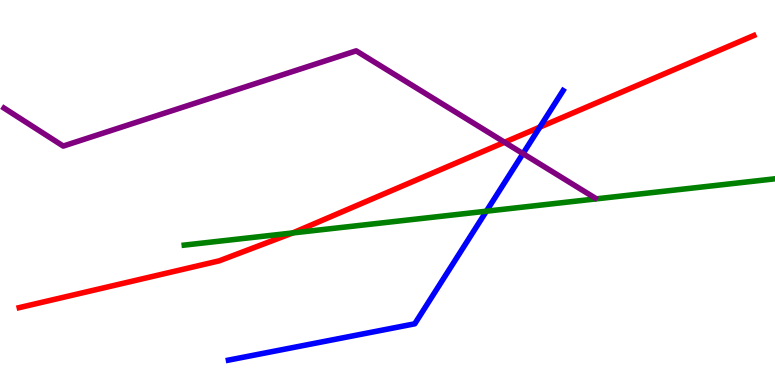[{'lines': ['blue', 'red'], 'intersections': [{'x': 6.97, 'y': 6.7}]}, {'lines': ['green', 'red'], 'intersections': [{'x': 3.78, 'y': 3.95}]}, {'lines': ['purple', 'red'], 'intersections': [{'x': 6.51, 'y': 6.31}]}, {'lines': ['blue', 'green'], 'intersections': [{'x': 6.28, 'y': 4.51}]}, {'lines': ['blue', 'purple'], 'intersections': [{'x': 6.75, 'y': 6.01}]}, {'lines': ['green', 'purple'], 'intersections': []}]